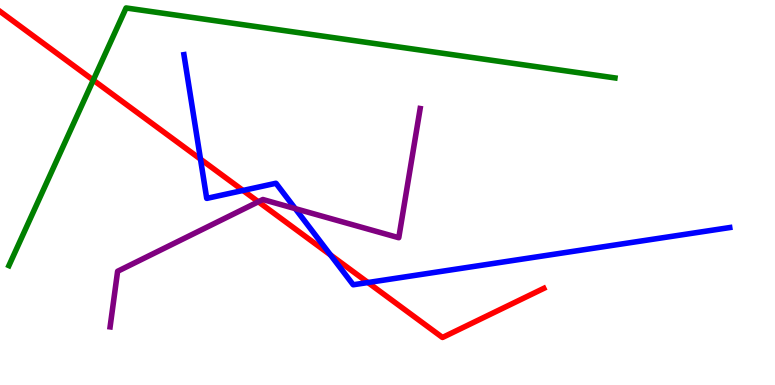[{'lines': ['blue', 'red'], 'intersections': [{'x': 2.59, 'y': 5.87}, {'x': 3.14, 'y': 5.05}, {'x': 4.26, 'y': 3.38}, {'x': 4.75, 'y': 2.66}]}, {'lines': ['green', 'red'], 'intersections': [{'x': 1.2, 'y': 7.92}]}, {'lines': ['purple', 'red'], 'intersections': [{'x': 3.33, 'y': 4.76}]}, {'lines': ['blue', 'green'], 'intersections': []}, {'lines': ['blue', 'purple'], 'intersections': [{'x': 3.81, 'y': 4.58}]}, {'lines': ['green', 'purple'], 'intersections': []}]